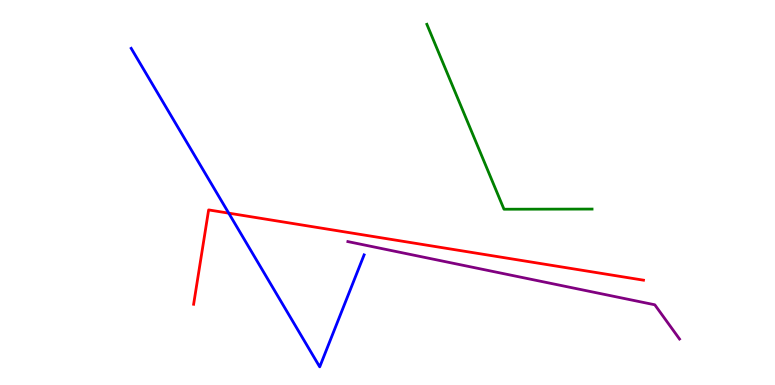[{'lines': ['blue', 'red'], 'intersections': [{'x': 2.95, 'y': 4.46}]}, {'lines': ['green', 'red'], 'intersections': []}, {'lines': ['purple', 'red'], 'intersections': []}, {'lines': ['blue', 'green'], 'intersections': []}, {'lines': ['blue', 'purple'], 'intersections': []}, {'lines': ['green', 'purple'], 'intersections': []}]